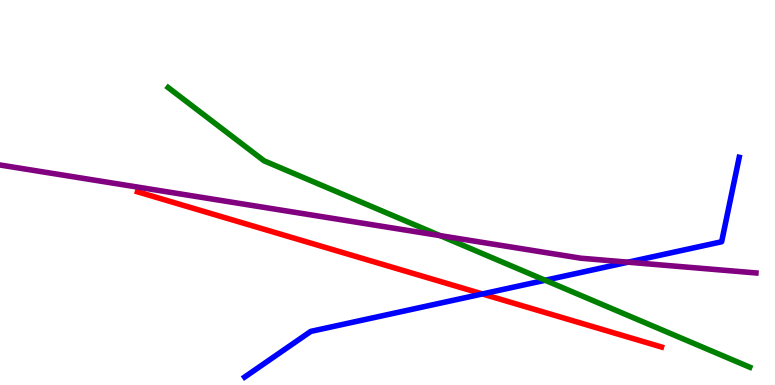[{'lines': ['blue', 'red'], 'intersections': [{'x': 6.22, 'y': 2.37}]}, {'lines': ['green', 'red'], 'intersections': []}, {'lines': ['purple', 'red'], 'intersections': []}, {'lines': ['blue', 'green'], 'intersections': [{'x': 7.03, 'y': 2.72}]}, {'lines': ['blue', 'purple'], 'intersections': [{'x': 8.1, 'y': 3.19}]}, {'lines': ['green', 'purple'], 'intersections': [{'x': 5.68, 'y': 3.88}]}]